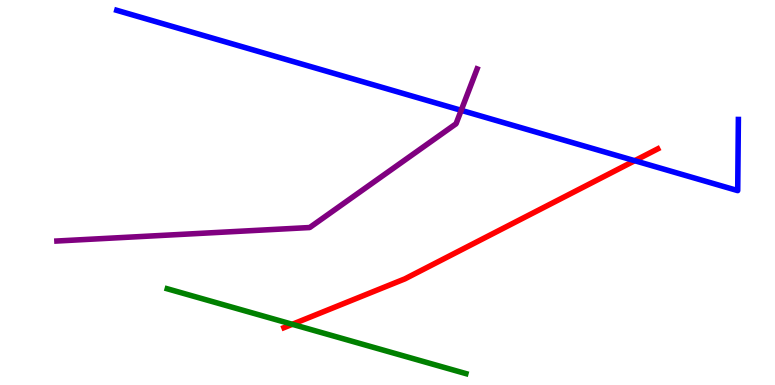[{'lines': ['blue', 'red'], 'intersections': [{'x': 8.19, 'y': 5.83}]}, {'lines': ['green', 'red'], 'intersections': [{'x': 3.77, 'y': 1.58}]}, {'lines': ['purple', 'red'], 'intersections': []}, {'lines': ['blue', 'green'], 'intersections': []}, {'lines': ['blue', 'purple'], 'intersections': [{'x': 5.95, 'y': 7.13}]}, {'lines': ['green', 'purple'], 'intersections': []}]